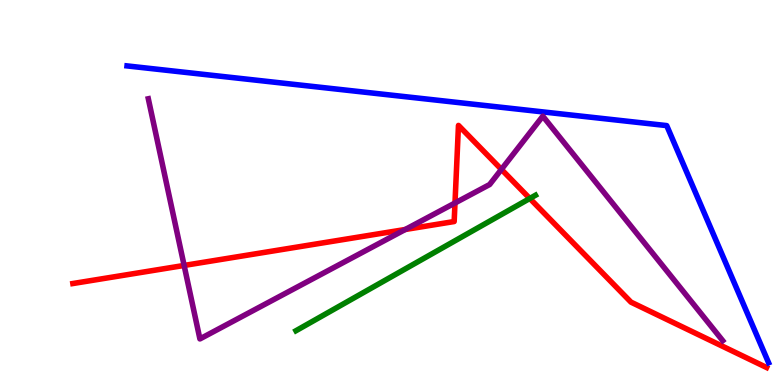[{'lines': ['blue', 'red'], 'intersections': []}, {'lines': ['green', 'red'], 'intersections': [{'x': 6.84, 'y': 4.84}]}, {'lines': ['purple', 'red'], 'intersections': [{'x': 2.38, 'y': 3.11}, {'x': 5.23, 'y': 4.04}, {'x': 5.87, 'y': 4.73}, {'x': 6.47, 'y': 5.6}]}, {'lines': ['blue', 'green'], 'intersections': []}, {'lines': ['blue', 'purple'], 'intersections': []}, {'lines': ['green', 'purple'], 'intersections': []}]